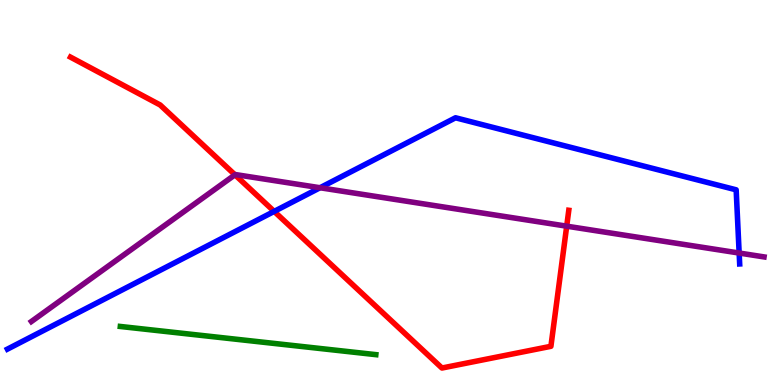[{'lines': ['blue', 'red'], 'intersections': [{'x': 3.54, 'y': 4.51}]}, {'lines': ['green', 'red'], 'intersections': []}, {'lines': ['purple', 'red'], 'intersections': [{'x': 3.03, 'y': 5.46}, {'x': 7.31, 'y': 4.13}]}, {'lines': ['blue', 'green'], 'intersections': []}, {'lines': ['blue', 'purple'], 'intersections': [{'x': 4.13, 'y': 5.12}, {'x': 9.54, 'y': 3.43}]}, {'lines': ['green', 'purple'], 'intersections': []}]